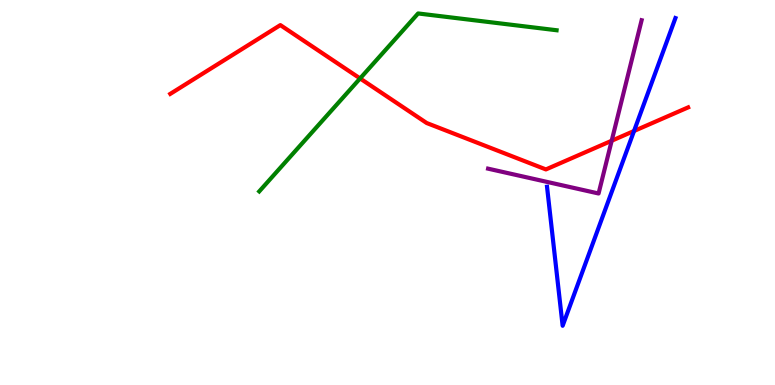[{'lines': ['blue', 'red'], 'intersections': [{'x': 8.18, 'y': 6.6}]}, {'lines': ['green', 'red'], 'intersections': [{'x': 4.65, 'y': 7.96}]}, {'lines': ['purple', 'red'], 'intersections': [{'x': 7.89, 'y': 6.34}]}, {'lines': ['blue', 'green'], 'intersections': []}, {'lines': ['blue', 'purple'], 'intersections': []}, {'lines': ['green', 'purple'], 'intersections': []}]